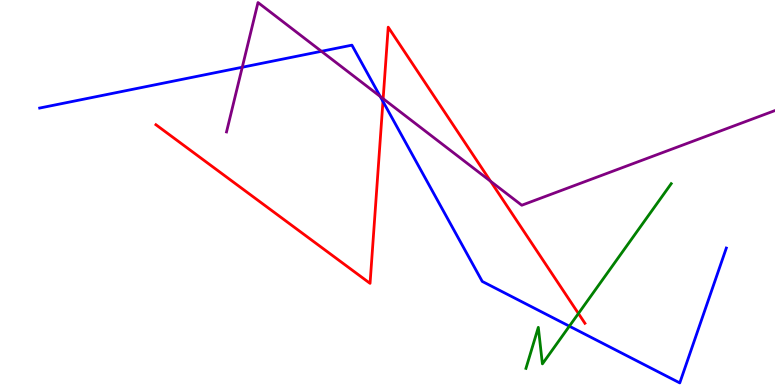[{'lines': ['blue', 'red'], 'intersections': [{'x': 4.94, 'y': 7.37}]}, {'lines': ['green', 'red'], 'intersections': [{'x': 7.46, 'y': 1.86}]}, {'lines': ['purple', 'red'], 'intersections': [{'x': 4.94, 'y': 7.44}, {'x': 6.33, 'y': 5.29}]}, {'lines': ['blue', 'green'], 'intersections': [{'x': 7.35, 'y': 1.53}]}, {'lines': ['blue', 'purple'], 'intersections': [{'x': 3.13, 'y': 8.25}, {'x': 4.15, 'y': 8.67}, {'x': 4.91, 'y': 7.49}]}, {'lines': ['green', 'purple'], 'intersections': []}]